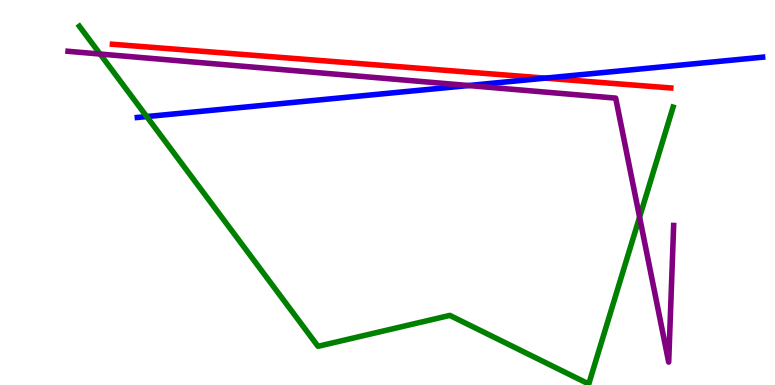[{'lines': ['blue', 'red'], 'intersections': [{'x': 7.04, 'y': 7.97}]}, {'lines': ['green', 'red'], 'intersections': []}, {'lines': ['purple', 'red'], 'intersections': []}, {'lines': ['blue', 'green'], 'intersections': [{'x': 1.89, 'y': 6.97}]}, {'lines': ['blue', 'purple'], 'intersections': [{'x': 6.04, 'y': 7.78}]}, {'lines': ['green', 'purple'], 'intersections': [{'x': 1.29, 'y': 8.6}, {'x': 8.25, 'y': 4.36}]}]